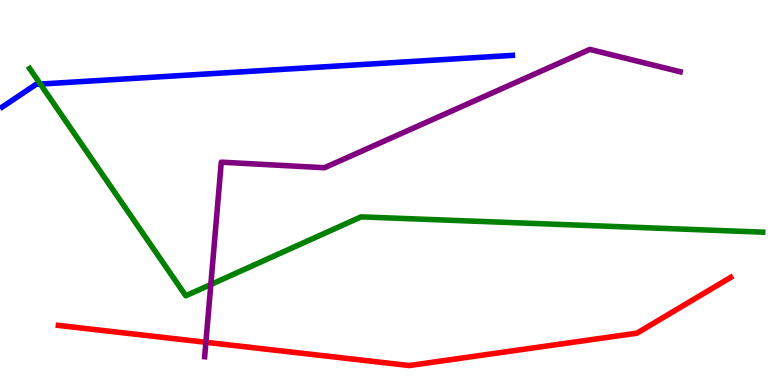[{'lines': ['blue', 'red'], 'intersections': []}, {'lines': ['green', 'red'], 'intersections': []}, {'lines': ['purple', 'red'], 'intersections': [{'x': 2.66, 'y': 1.11}]}, {'lines': ['blue', 'green'], 'intersections': [{'x': 0.52, 'y': 7.82}]}, {'lines': ['blue', 'purple'], 'intersections': []}, {'lines': ['green', 'purple'], 'intersections': [{'x': 2.72, 'y': 2.61}]}]